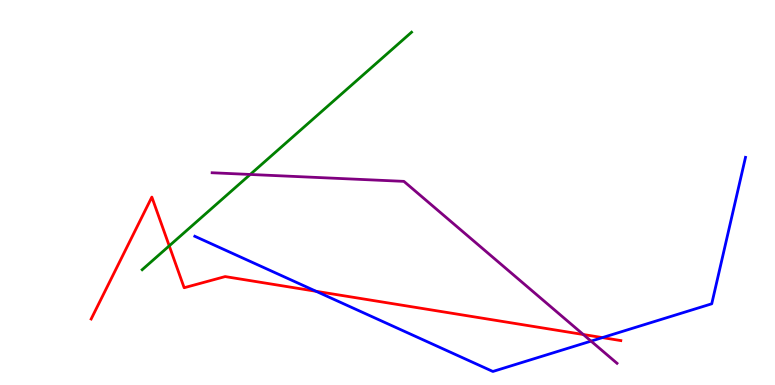[{'lines': ['blue', 'red'], 'intersections': [{'x': 4.08, 'y': 2.43}, {'x': 7.77, 'y': 1.23}]}, {'lines': ['green', 'red'], 'intersections': [{'x': 2.18, 'y': 3.61}]}, {'lines': ['purple', 'red'], 'intersections': [{'x': 7.53, 'y': 1.31}]}, {'lines': ['blue', 'green'], 'intersections': []}, {'lines': ['blue', 'purple'], 'intersections': [{'x': 7.63, 'y': 1.14}]}, {'lines': ['green', 'purple'], 'intersections': [{'x': 3.23, 'y': 5.47}]}]